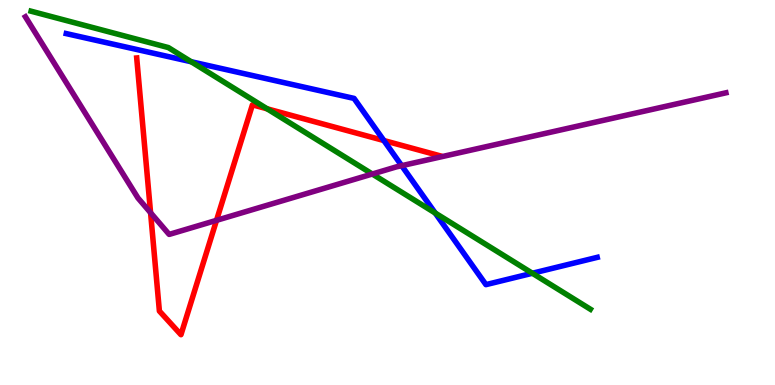[{'lines': ['blue', 'red'], 'intersections': [{'x': 4.95, 'y': 6.35}]}, {'lines': ['green', 'red'], 'intersections': [{'x': 3.45, 'y': 7.17}]}, {'lines': ['purple', 'red'], 'intersections': [{'x': 1.94, 'y': 4.47}, {'x': 2.79, 'y': 4.28}]}, {'lines': ['blue', 'green'], 'intersections': [{'x': 2.47, 'y': 8.4}, {'x': 5.62, 'y': 4.47}, {'x': 6.87, 'y': 2.9}]}, {'lines': ['blue', 'purple'], 'intersections': [{'x': 5.18, 'y': 5.7}]}, {'lines': ['green', 'purple'], 'intersections': [{'x': 4.8, 'y': 5.48}]}]